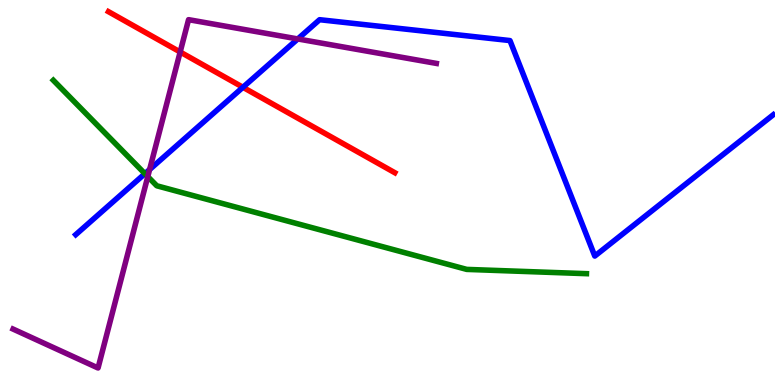[{'lines': ['blue', 'red'], 'intersections': [{'x': 3.13, 'y': 7.73}]}, {'lines': ['green', 'red'], 'intersections': []}, {'lines': ['purple', 'red'], 'intersections': [{'x': 2.32, 'y': 8.65}]}, {'lines': ['blue', 'green'], 'intersections': [{'x': 1.87, 'y': 5.49}]}, {'lines': ['blue', 'purple'], 'intersections': [{'x': 1.93, 'y': 5.6}, {'x': 3.84, 'y': 8.99}]}, {'lines': ['green', 'purple'], 'intersections': [{'x': 1.91, 'y': 5.41}]}]